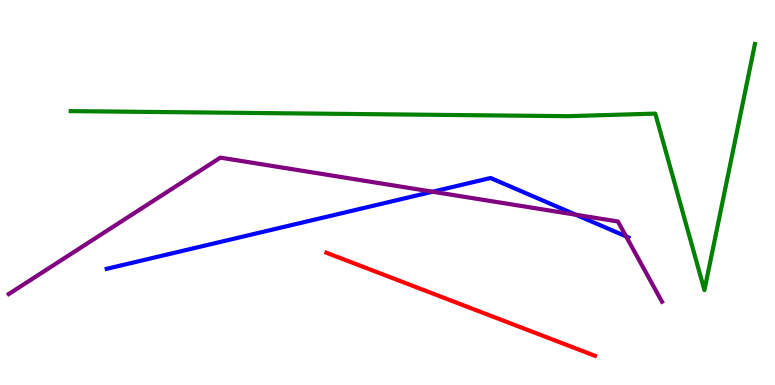[{'lines': ['blue', 'red'], 'intersections': []}, {'lines': ['green', 'red'], 'intersections': []}, {'lines': ['purple', 'red'], 'intersections': []}, {'lines': ['blue', 'green'], 'intersections': []}, {'lines': ['blue', 'purple'], 'intersections': [{'x': 5.58, 'y': 5.02}, {'x': 7.43, 'y': 4.42}, {'x': 8.08, 'y': 3.86}]}, {'lines': ['green', 'purple'], 'intersections': []}]